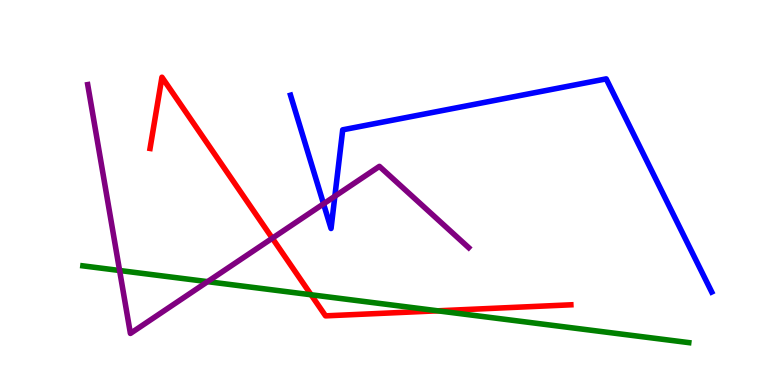[{'lines': ['blue', 'red'], 'intersections': []}, {'lines': ['green', 'red'], 'intersections': [{'x': 4.01, 'y': 2.34}, {'x': 5.65, 'y': 1.93}]}, {'lines': ['purple', 'red'], 'intersections': [{'x': 3.51, 'y': 3.81}]}, {'lines': ['blue', 'green'], 'intersections': []}, {'lines': ['blue', 'purple'], 'intersections': [{'x': 4.17, 'y': 4.71}, {'x': 4.32, 'y': 4.9}]}, {'lines': ['green', 'purple'], 'intersections': [{'x': 1.54, 'y': 2.97}, {'x': 2.68, 'y': 2.68}]}]